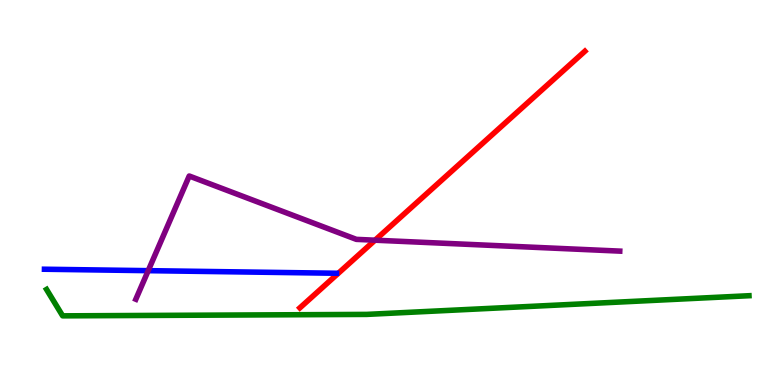[{'lines': ['blue', 'red'], 'intersections': []}, {'lines': ['green', 'red'], 'intersections': []}, {'lines': ['purple', 'red'], 'intersections': [{'x': 4.84, 'y': 3.76}]}, {'lines': ['blue', 'green'], 'intersections': []}, {'lines': ['blue', 'purple'], 'intersections': [{'x': 1.91, 'y': 2.97}]}, {'lines': ['green', 'purple'], 'intersections': []}]